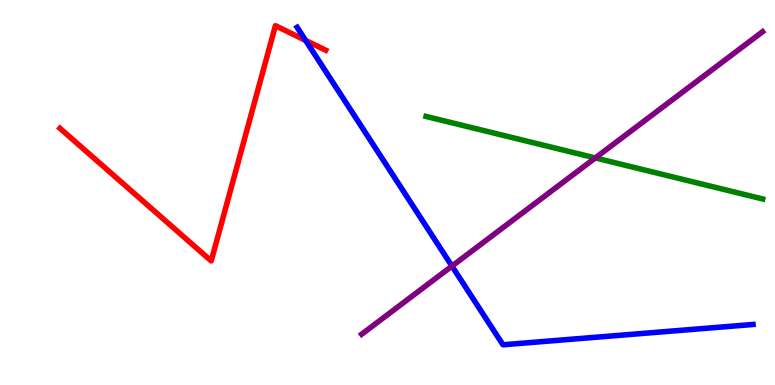[{'lines': ['blue', 'red'], 'intersections': [{'x': 3.94, 'y': 8.95}]}, {'lines': ['green', 'red'], 'intersections': []}, {'lines': ['purple', 'red'], 'intersections': []}, {'lines': ['blue', 'green'], 'intersections': []}, {'lines': ['blue', 'purple'], 'intersections': [{'x': 5.83, 'y': 3.09}]}, {'lines': ['green', 'purple'], 'intersections': [{'x': 7.68, 'y': 5.9}]}]